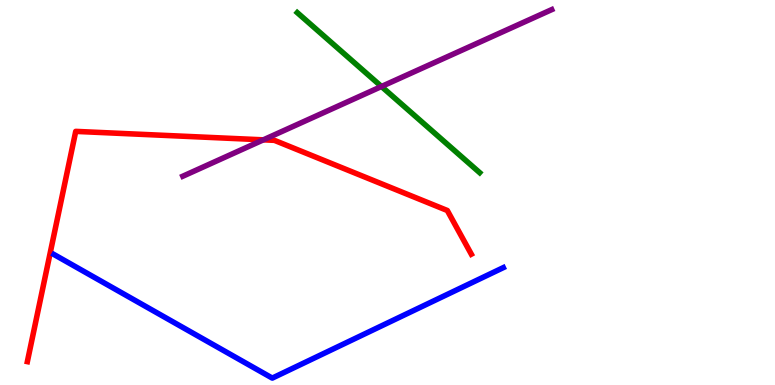[{'lines': ['blue', 'red'], 'intersections': []}, {'lines': ['green', 'red'], 'intersections': []}, {'lines': ['purple', 'red'], 'intersections': [{'x': 3.4, 'y': 6.37}]}, {'lines': ['blue', 'green'], 'intersections': []}, {'lines': ['blue', 'purple'], 'intersections': []}, {'lines': ['green', 'purple'], 'intersections': [{'x': 4.92, 'y': 7.75}]}]